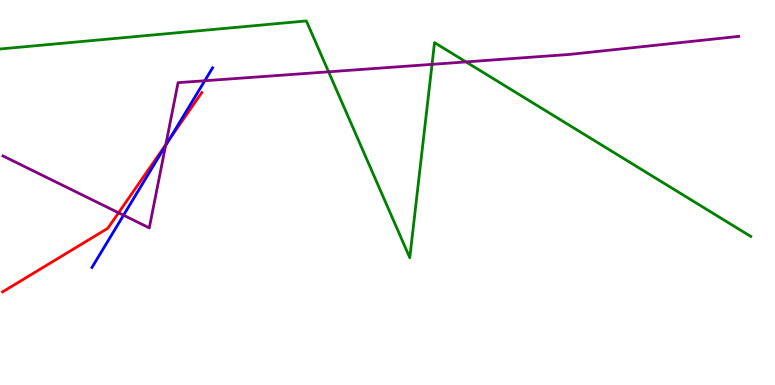[{'lines': ['blue', 'red'], 'intersections': [{'x': 2.18, 'y': 6.36}]}, {'lines': ['green', 'red'], 'intersections': []}, {'lines': ['purple', 'red'], 'intersections': [{'x': 1.53, 'y': 4.47}, {'x': 2.14, 'y': 6.24}]}, {'lines': ['blue', 'green'], 'intersections': []}, {'lines': ['blue', 'purple'], 'intersections': [{'x': 1.59, 'y': 4.41}, {'x': 2.14, 'y': 6.22}, {'x': 2.64, 'y': 7.9}]}, {'lines': ['green', 'purple'], 'intersections': [{'x': 4.24, 'y': 8.13}, {'x': 5.57, 'y': 8.33}, {'x': 6.01, 'y': 8.39}]}]